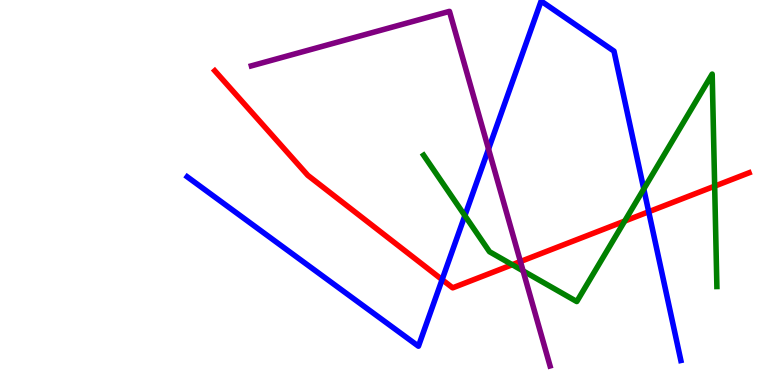[{'lines': ['blue', 'red'], 'intersections': [{'x': 5.7, 'y': 2.74}, {'x': 8.37, 'y': 4.5}]}, {'lines': ['green', 'red'], 'intersections': [{'x': 6.61, 'y': 3.12}, {'x': 8.06, 'y': 4.26}, {'x': 9.22, 'y': 5.16}]}, {'lines': ['purple', 'red'], 'intersections': [{'x': 6.72, 'y': 3.21}]}, {'lines': ['blue', 'green'], 'intersections': [{'x': 6.0, 'y': 4.4}, {'x': 8.31, 'y': 5.09}]}, {'lines': ['blue', 'purple'], 'intersections': [{'x': 6.3, 'y': 6.13}]}, {'lines': ['green', 'purple'], 'intersections': [{'x': 6.75, 'y': 2.96}]}]